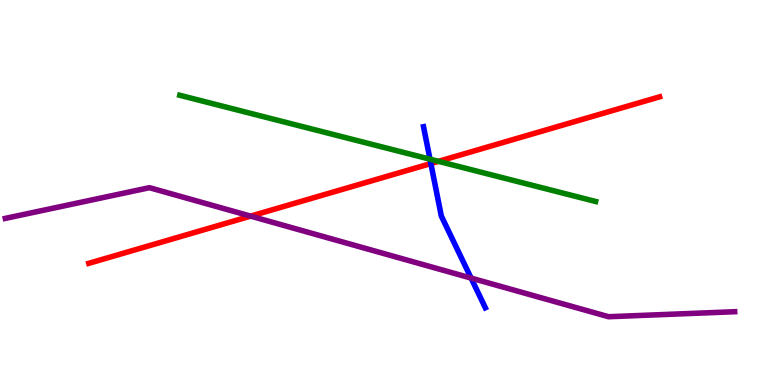[{'lines': ['blue', 'red'], 'intersections': [{'x': 5.56, 'y': 5.75}]}, {'lines': ['green', 'red'], 'intersections': [{'x': 5.66, 'y': 5.81}]}, {'lines': ['purple', 'red'], 'intersections': [{'x': 3.23, 'y': 4.39}]}, {'lines': ['blue', 'green'], 'intersections': [{'x': 5.55, 'y': 5.87}]}, {'lines': ['blue', 'purple'], 'intersections': [{'x': 6.08, 'y': 2.78}]}, {'lines': ['green', 'purple'], 'intersections': []}]